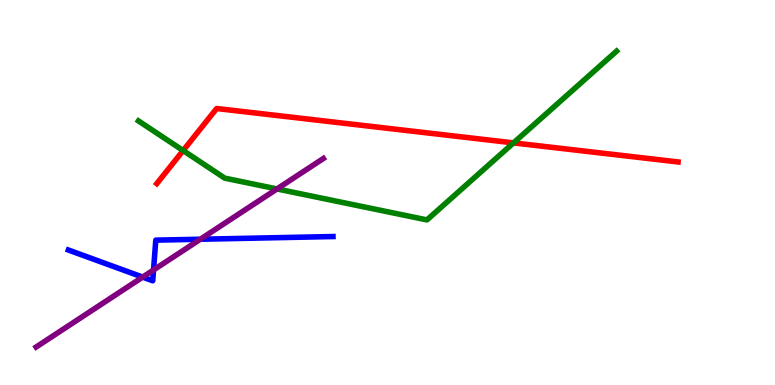[{'lines': ['blue', 'red'], 'intersections': []}, {'lines': ['green', 'red'], 'intersections': [{'x': 2.36, 'y': 6.09}, {'x': 6.63, 'y': 6.29}]}, {'lines': ['purple', 'red'], 'intersections': []}, {'lines': ['blue', 'green'], 'intersections': []}, {'lines': ['blue', 'purple'], 'intersections': [{'x': 1.84, 'y': 2.8}, {'x': 1.98, 'y': 2.99}, {'x': 2.59, 'y': 3.79}]}, {'lines': ['green', 'purple'], 'intersections': [{'x': 3.57, 'y': 5.09}]}]